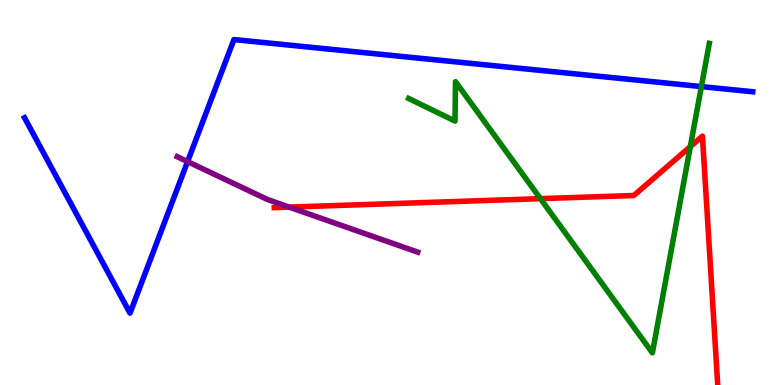[{'lines': ['blue', 'red'], 'intersections': []}, {'lines': ['green', 'red'], 'intersections': [{'x': 6.97, 'y': 4.84}, {'x': 8.91, 'y': 6.19}]}, {'lines': ['purple', 'red'], 'intersections': [{'x': 3.73, 'y': 4.62}]}, {'lines': ['blue', 'green'], 'intersections': [{'x': 9.05, 'y': 7.75}]}, {'lines': ['blue', 'purple'], 'intersections': [{'x': 2.42, 'y': 5.8}]}, {'lines': ['green', 'purple'], 'intersections': []}]